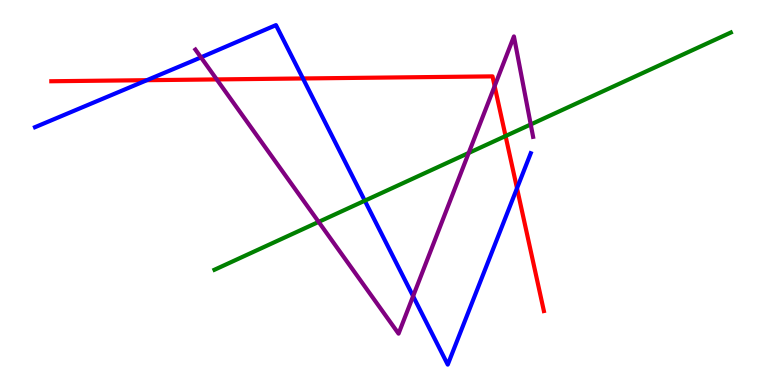[{'lines': ['blue', 'red'], 'intersections': [{'x': 1.89, 'y': 7.92}, {'x': 3.91, 'y': 7.96}, {'x': 6.67, 'y': 5.11}]}, {'lines': ['green', 'red'], 'intersections': [{'x': 6.52, 'y': 6.47}]}, {'lines': ['purple', 'red'], 'intersections': [{'x': 2.8, 'y': 7.94}, {'x': 6.38, 'y': 7.76}]}, {'lines': ['blue', 'green'], 'intersections': [{'x': 4.71, 'y': 4.79}]}, {'lines': ['blue', 'purple'], 'intersections': [{'x': 2.59, 'y': 8.51}, {'x': 5.33, 'y': 2.31}]}, {'lines': ['green', 'purple'], 'intersections': [{'x': 4.11, 'y': 4.24}, {'x': 6.05, 'y': 6.03}, {'x': 6.85, 'y': 6.77}]}]